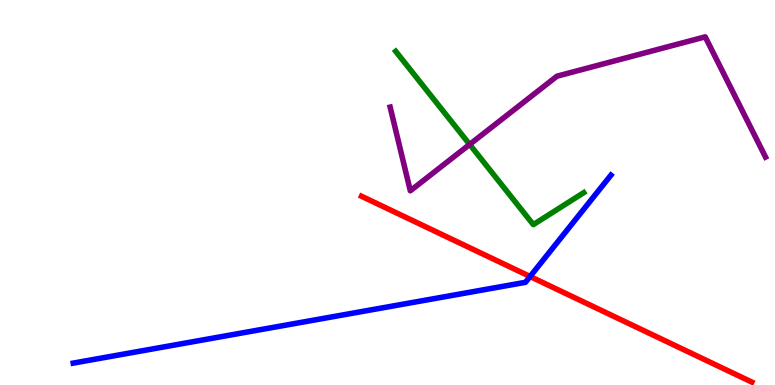[{'lines': ['blue', 'red'], 'intersections': [{'x': 6.84, 'y': 2.82}]}, {'lines': ['green', 'red'], 'intersections': []}, {'lines': ['purple', 'red'], 'intersections': []}, {'lines': ['blue', 'green'], 'intersections': []}, {'lines': ['blue', 'purple'], 'intersections': []}, {'lines': ['green', 'purple'], 'intersections': [{'x': 6.06, 'y': 6.25}]}]